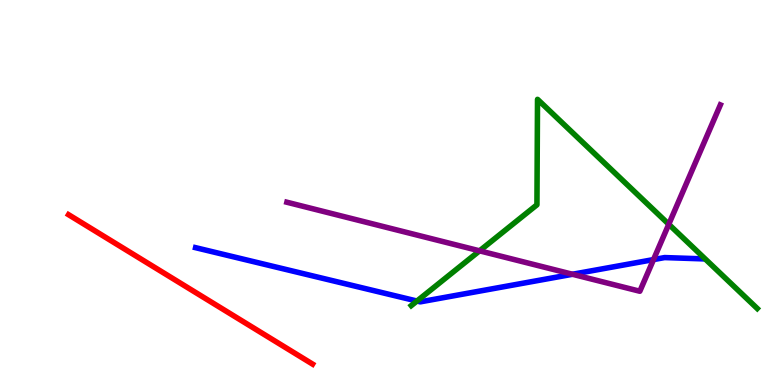[{'lines': ['blue', 'red'], 'intersections': []}, {'lines': ['green', 'red'], 'intersections': []}, {'lines': ['purple', 'red'], 'intersections': []}, {'lines': ['blue', 'green'], 'intersections': [{'x': 5.38, 'y': 2.18}]}, {'lines': ['blue', 'purple'], 'intersections': [{'x': 7.39, 'y': 2.88}, {'x': 8.43, 'y': 3.26}]}, {'lines': ['green', 'purple'], 'intersections': [{'x': 6.19, 'y': 3.48}, {'x': 8.63, 'y': 4.17}]}]